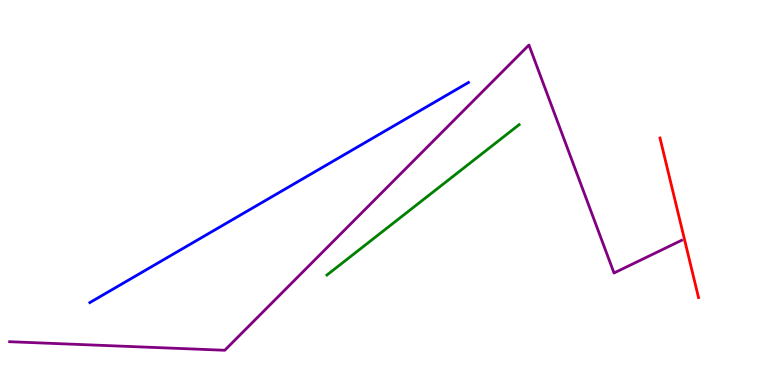[{'lines': ['blue', 'red'], 'intersections': []}, {'lines': ['green', 'red'], 'intersections': []}, {'lines': ['purple', 'red'], 'intersections': []}, {'lines': ['blue', 'green'], 'intersections': []}, {'lines': ['blue', 'purple'], 'intersections': []}, {'lines': ['green', 'purple'], 'intersections': []}]